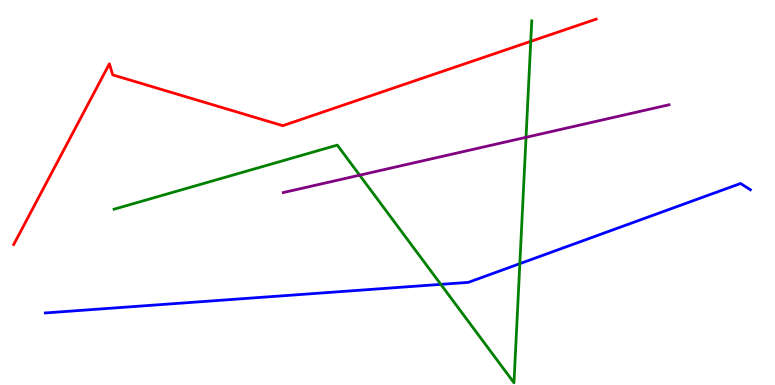[{'lines': ['blue', 'red'], 'intersections': []}, {'lines': ['green', 'red'], 'intersections': [{'x': 6.85, 'y': 8.93}]}, {'lines': ['purple', 'red'], 'intersections': []}, {'lines': ['blue', 'green'], 'intersections': [{'x': 5.69, 'y': 2.61}, {'x': 6.71, 'y': 3.15}]}, {'lines': ['blue', 'purple'], 'intersections': []}, {'lines': ['green', 'purple'], 'intersections': [{'x': 4.64, 'y': 5.45}, {'x': 6.79, 'y': 6.43}]}]